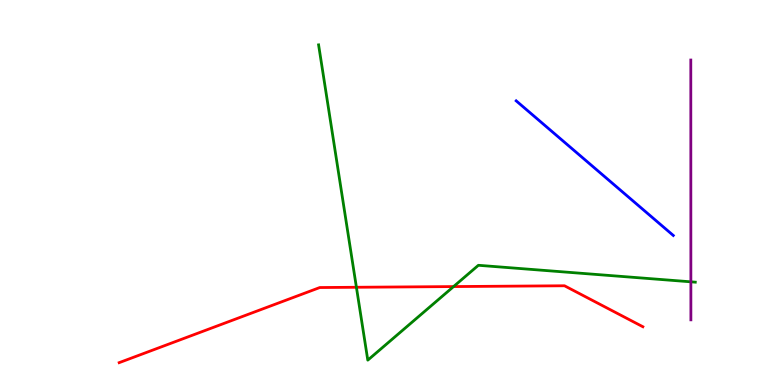[{'lines': ['blue', 'red'], 'intersections': []}, {'lines': ['green', 'red'], 'intersections': [{'x': 4.6, 'y': 2.54}, {'x': 5.85, 'y': 2.56}]}, {'lines': ['purple', 'red'], 'intersections': []}, {'lines': ['blue', 'green'], 'intersections': []}, {'lines': ['blue', 'purple'], 'intersections': []}, {'lines': ['green', 'purple'], 'intersections': [{'x': 8.91, 'y': 2.68}]}]